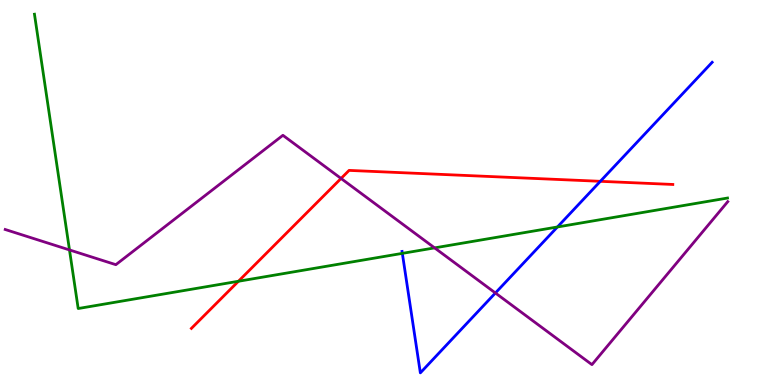[{'lines': ['blue', 'red'], 'intersections': [{'x': 7.75, 'y': 5.29}]}, {'lines': ['green', 'red'], 'intersections': [{'x': 3.08, 'y': 2.69}]}, {'lines': ['purple', 'red'], 'intersections': [{'x': 4.4, 'y': 5.36}]}, {'lines': ['blue', 'green'], 'intersections': [{'x': 5.19, 'y': 3.42}, {'x': 7.19, 'y': 4.1}]}, {'lines': ['blue', 'purple'], 'intersections': [{'x': 6.39, 'y': 2.39}]}, {'lines': ['green', 'purple'], 'intersections': [{'x': 0.897, 'y': 3.51}, {'x': 5.61, 'y': 3.56}]}]